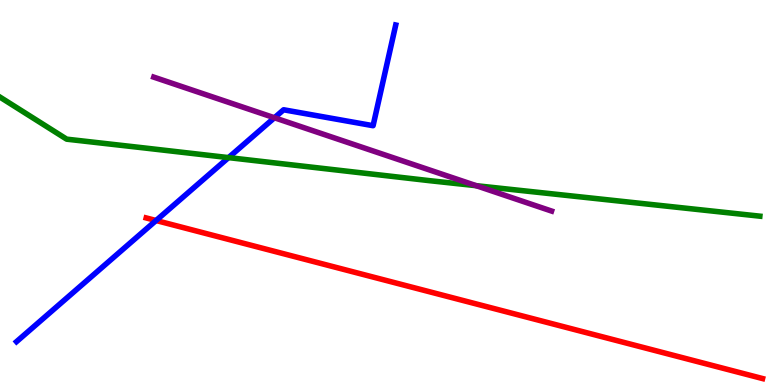[{'lines': ['blue', 'red'], 'intersections': [{'x': 2.01, 'y': 4.27}]}, {'lines': ['green', 'red'], 'intersections': []}, {'lines': ['purple', 'red'], 'intersections': []}, {'lines': ['blue', 'green'], 'intersections': [{'x': 2.95, 'y': 5.91}]}, {'lines': ['blue', 'purple'], 'intersections': [{'x': 3.54, 'y': 6.94}]}, {'lines': ['green', 'purple'], 'intersections': [{'x': 6.14, 'y': 5.18}]}]